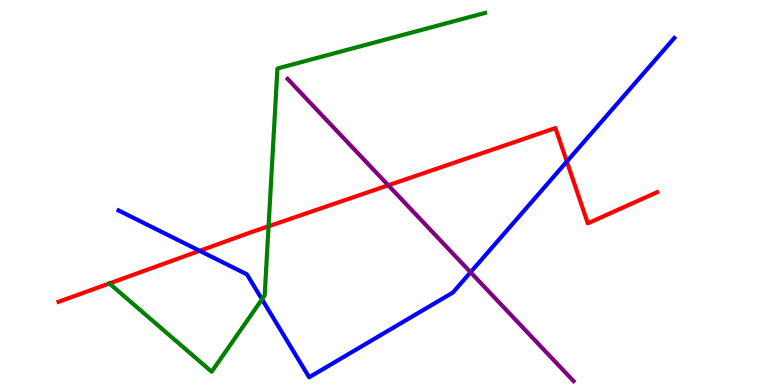[{'lines': ['blue', 'red'], 'intersections': [{'x': 2.58, 'y': 3.49}, {'x': 7.31, 'y': 5.8}]}, {'lines': ['green', 'red'], 'intersections': [{'x': 1.41, 'y': 2.64}, {'x': 3.47, 'y': 4.12}]}, {'lines': ['purple', 'red'], 'intersections': [{'x': 5.01, 'y': 5.19}]}, {'lines': ['blue', 'green'], 'intersections': [{'x': 3.38, 'y': 2.23}]}, {'lines': ['blue', 'purple'], 'intersections': [{'x': 6.07, 'y': 2.93}]}, {'lines': ['green', 'purple'], 'intersections': []}]